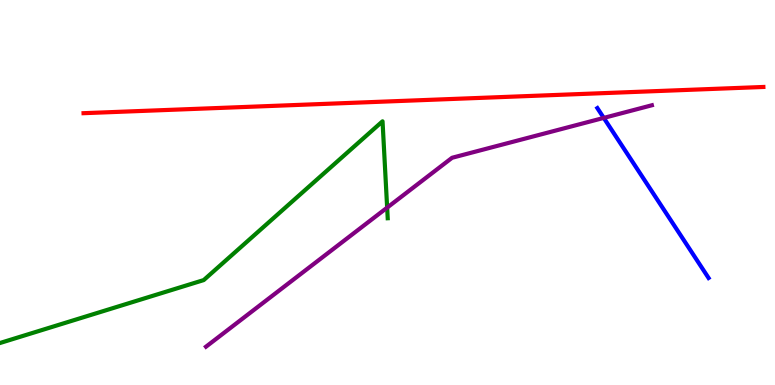[{'lines': ['blue', 'red'], 'intersections': []}, {'lines': ['green', 'red'], 'intersections': []}, {'lines': ['purple', 'red'], 'intersections': []}, {'lines': ['blue', 'green'], 'intersections': []}, {'lines': ['blue', 'purple'], 'intersections': [{'x': 7.79, 'y': 6.94}]}, {'lines': ['green', 'purple'], 'intersections': [{'x': 5.0, 'y': 4.61}]}]